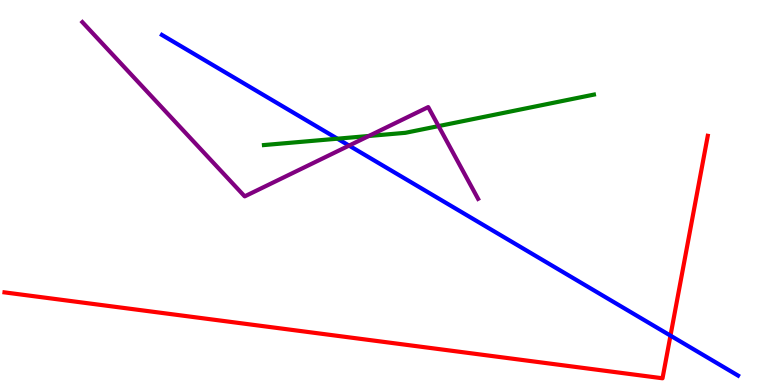[{'lines': ['blue', 'red'], 'intersections': [{'x': 8.65, 'y': 1.28}]}, {'lines': ['green', 'red'], 'intersections': []}, {'lines': ['purple', 'red'], 'intersections': []}, {'lines': ['blue', 'green'], 'intersections': [{'x': 4.35, 'y': 6.4}]}, {'lines': ['blue', 'purple'], 'intersections': [{'x': 4.5, 'y': 6.22}]}, {'lines': ['green', 'purple'], 'intersections': [{'x': 4.76, 'y': 6.47}, {'x': 5.66, 'y': 6.72}]}]